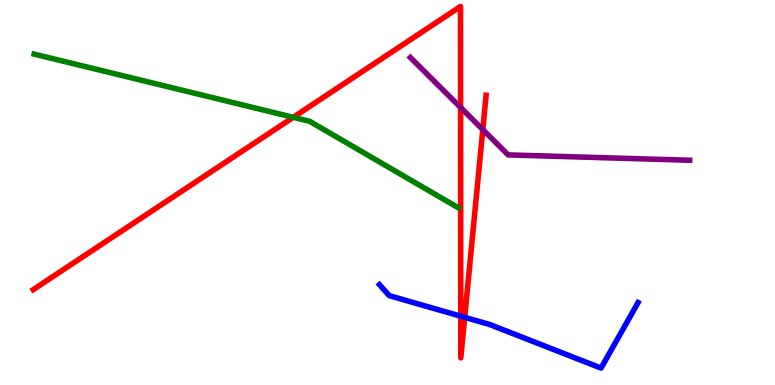[{'lines': ['blue', 'red'], 'intersections': [{'x': 5.95, 'y': 1.79}, {'x': 6.0, 'y': 1.76}]}, {'lines': ['green', 'red'], 'intersections': [{'x': 3.78, 'y': 6.95}]}, {'lines': ['purple', 'red'], 'intersections': [{'x': 5.94, 'y': 7.21}, {'x': 6.23, 'y': 6.63}]}, {'lines': ['blue', 'green'], 'intersections': []}, {'lines': ['blue', 'purple'], 'intersections': []}, {'lines': ['green', 'purple'], 'intersections': []}]